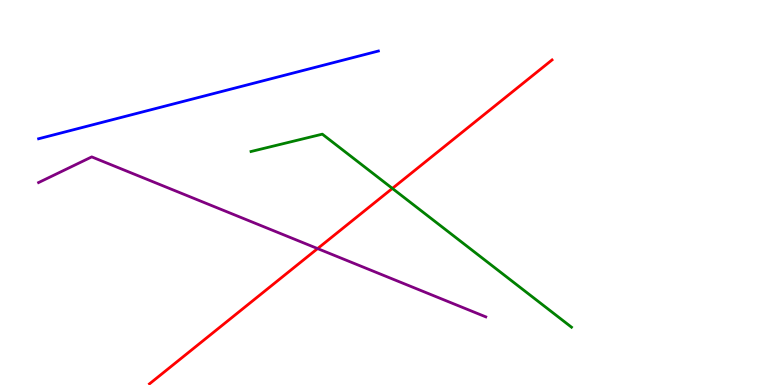[{'lines': ['blue', 'red'], 'intersections': []}, {'lines': ['green', 'red'], 'intersections': [{'x': 5.06, 'y': 5.11}]}, {'lines': ['purple', 'red'], 'intersections': [{'x': 4.1, 'y': 3.54}]}, {'lines': ['blue', 'green'], 'intersections': []}, {'lines': ['blue', 'purple'], 'intersections': []}, {'lines': ['green', 'purple'], 'intersections': []}]